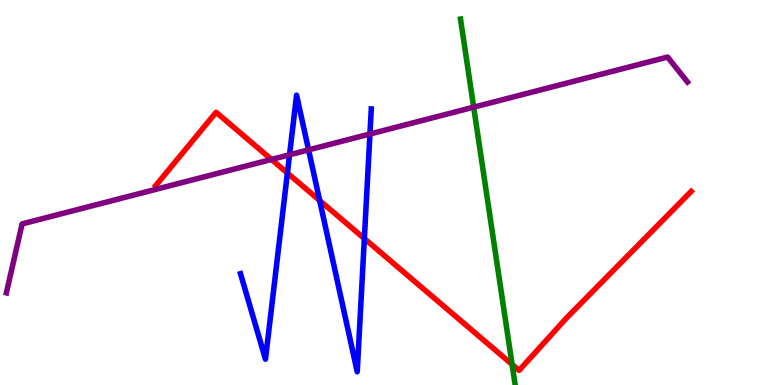[{'lines': ['blue', 'red'], 'intersections': [{'x': 3.71, 'y': 5.51}, {'x': 4.12, 'y': 4.79}, {'x': 4.7, 'y': 3.8}]}, {'lines': ['green', 'red'], 'intersections': [{'x': 6.61, 'y': 0.534}]}, {'lines': ['purple', 'red'], 'intersections': [{'x': 3.5, 'y': 5.86}]}, {'lines': ['blue', 'green'], 'intersections': []}, {'lines': ['blue', 'purple'], 'intersections': [{'x': 3.74, 'y': 5.98}, {'x': 3.98, 'y': 6.11}, {'x': 4.77, 'y': 6.52}]}, {'lines': ['green', 'purple'], 'intersections': [{'x': 6.11, 'y': 7.22}]}]